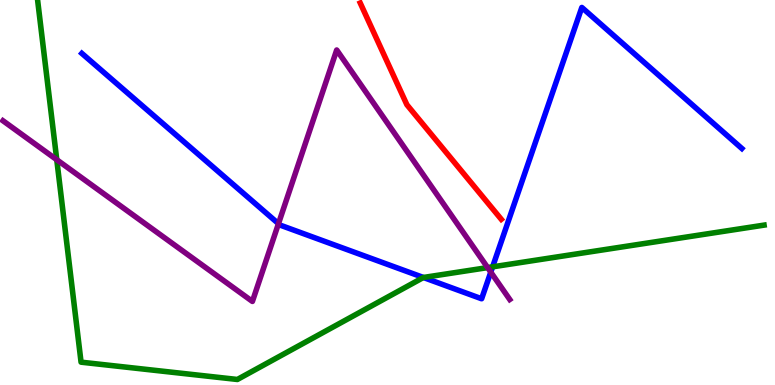[{'lines': ['blue', 'red'], 'intersections': []}, {'lines': ['green', 'red'], 'intersections': []}, {'lines': ['purple', 'red'], 'intersections': []}, {'lines': ['blue', 'green'], 'intersections': [{'x': 5.46, 'y': 2.79}, {'x': 6.36, 'y': 3.07}]}, {'lines': ['blue', 'purple'], 'intersections': [{'x': 3.59, 'y': 4.19}, {'x': 6.33, 'y': 2.93}]}, {'lines': ['green', 'purple'], 'intersections': [{'x': 0.732, 'y': 5.85}, {'x': 6.29, 'y': 3.05}]}]